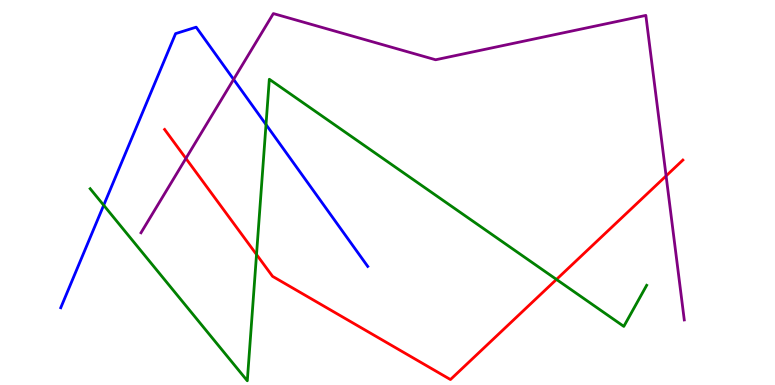[{'lines': ['blue', 'red'], 'intersections': []}, {'lines': ['green', 'red'], 'intersections': [{'x': 3.31, 'y': 3.39}, {'x': 7.18, 'y': 2.74}]}, {'lines': ['purple', 'red'], 'intersections': [{'x': 2.4, 'y': 5.89}, {'x': 8.59, 'y': 5.43}]}, {'lines': ['blue', 'green'], 'intersections': [{'x': 1.34, 'y': 4.67}, {'x': 3.43, 'y': 6.76}]}, {'lines': ['blue', 'purple'], 'intersections': [{'x': 3.01, 'y': 7.94}]}, {'lines': ['green', 'purple'], 'intersections': []}]